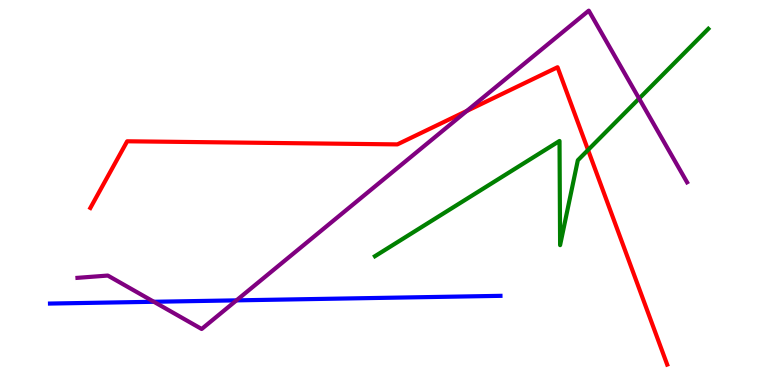[{'lines': ['blue', 'red'], 'intersections': []}, {'lines': ['green', 'red'], 'intersections': [{'x': 7.59, 'y': 6.1}]}, {'lines': ['purple', 'red'], 'intersections': [{'x': 6.02, 'y': 7.12}]}, {'lines': ['blue', 'green'], 'intersections': []}, {'lines': ['blue', 'purple'], 'intersections': [{'x': 1.99, 'y': 2.16}, {'x': 3.05, 'y': 2.2}]}, {'lines': ['green', 'purple'], 'intersections': [{'x': 8.25, 'y': 7.44}]}]